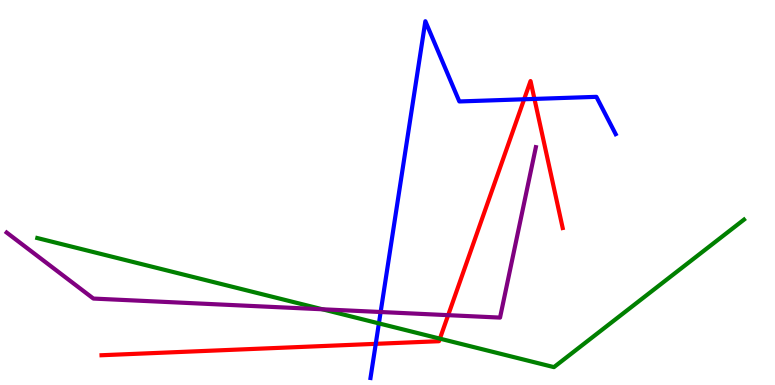[{'lines': ['blue', 'red'], 'intersections': [{'x': 4.85, 'y': 1.07}, {'x': 6.76, 'y': 7.42}, {'x': 6.9, 'y': 7.43}]}, {'lines': ['green', 'red'], 'intersections': [{'x': 5.68, 'y': 1.2}]}, {'lines': ['purple', 'red'], 'intersections': [{'x': 5.78, 'y': 1.81}]}, {'lines': ['blue', 'green'], 'intersections': [{'x': 4.89, 'y': 1.6}]}, {'lines': ['blue', 'purple'], 'intersections': [{'x': 4.91, 'y': 1.9}]}, {'lines': ['green', 'purple'], 'intersections': [{'x': 4.16, 'y': 1.97}]}]